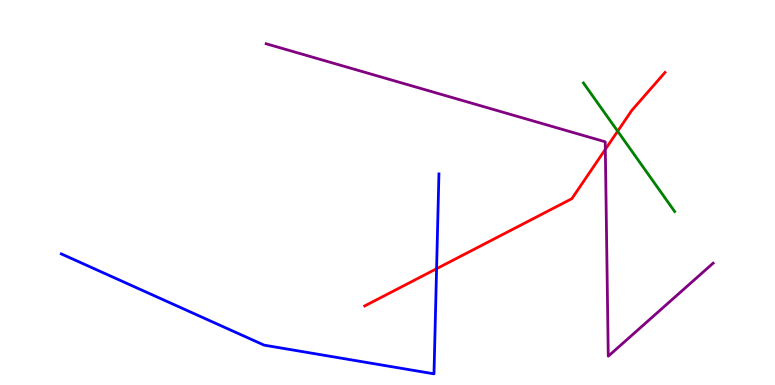[{'lines': ['blue', 'red'], 'intersections': [{'x': 5.63, 'y': 3.02}]}, {'lines': ['green', 'red'], 'intersections': [{'x': 7.97, 'y': 6.59}]}, {'lines': ['purple', 'red'], 'intersections': [{'x': 7.81, 'y': 6.12}]}, {'lines': ['blue', 'green'], 'intersections': []}, {'lines': ['blue', 'purple'], 'intersections': []}, {'lines': ['green', 'purple'], 'intersections': []}]